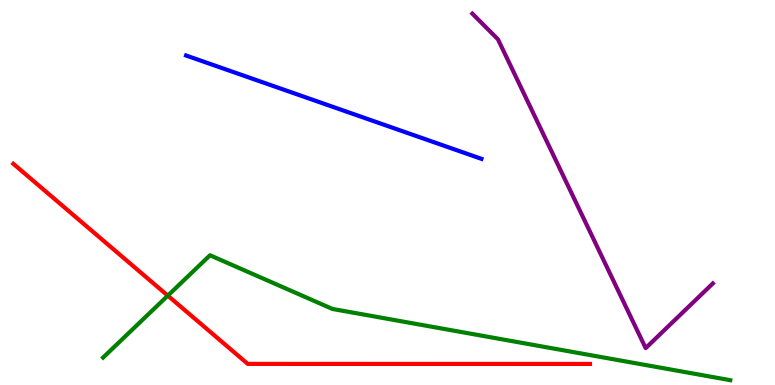[{'lines': ['blue', 'red'], 'intersections': []}, {'lines': ['green', 'red'], 'intersections': [{'x': 2.17, 'y': 2.32}]}, {'lines': ['purple', 'red'], 'intersections': []}, {'lines': ['blue', 'green'], 'intersections': []}, {'lines': ['blue', 'purple'], 'intersections': []}, {'lines': ['green', 'purple'], 'intersections': []}]